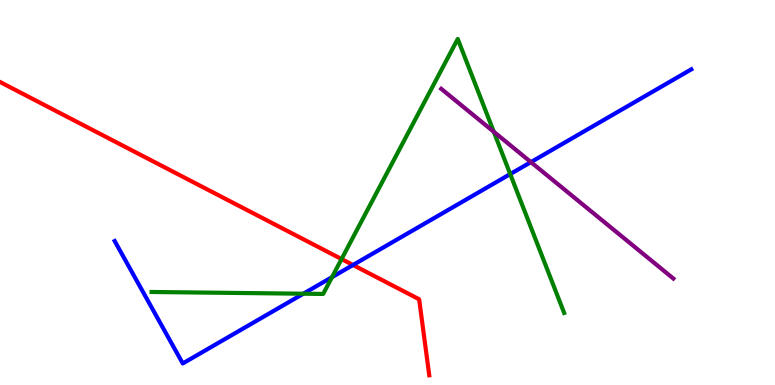[{'lines': ['blue', 'red'], 'intersections': [{'x': 4.56, 'y': 3.12}]}, {'lines': ['green', 'red'], 'intersections': [{'x': 4.41, 'y': 3.27}]}, {'lines': ['purple', 'red'], 'intersections': []}, {'lines': ['blue', 'green'], 'intersections': [{'x': 3.91, 'y': 2.37}, {'x': 4.28, 'y': 2.8}, {'x': 6.58, 'y': 5.48}]}, {'lines': ['blue', 'purple'], 'intersections': [{'x': 6.85, 'y': 5.79}]}, {'lines': ['green', 'purple'], 'intersections': [{'x': 6.37, 'y': 6.58}]}]